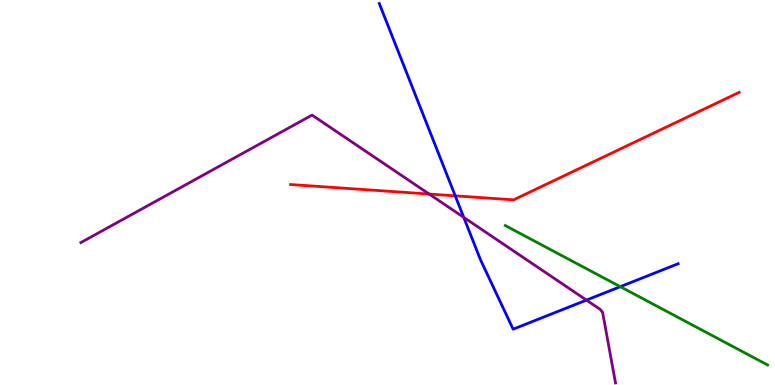[{'lines': ['blue', 'red'], 'intersections': [{'x': 5.87, 'y': 4.91}]}, {'lines': ['green', 'red'], 'intersections': []}, {'lines': ['purple', 'red'], 'intersections': [{'x': 5.54, 'y': 4.96}]}, {'lines': ['blue', 'green'], 'intersections': [{'x': 8.0, 'y': 2.55}]}, {'lines': ['blue', 'purple'], 'intersections': [{'x': 5.98, 'y': 4.35}, {'x': 7.57, 'y': 2.21}]}, {'lines': ['green', 'purple'], 'intersections': []}]